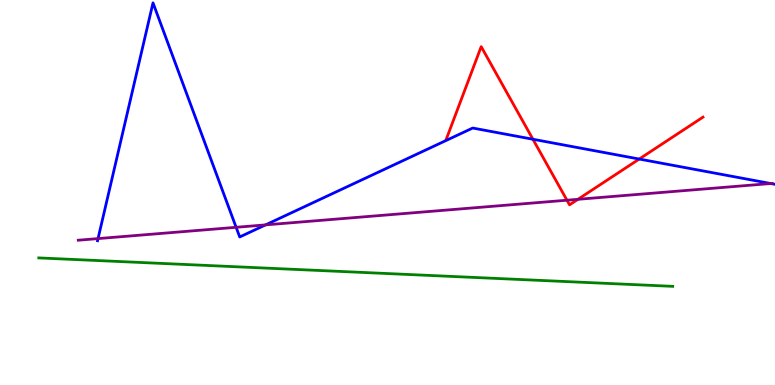[{'lines': ['blue', 'red'], 'intersections': [{'x': 6.88, 'y': 6.38}, {'x': 8.25, 'y': 5.87}]}, {'lines': ['green', 'red'], 'intersections': []}, {'lines': ['purple', 'red'], 'intersections': [{'x': 7.32, 'y': 4.8}, {'x': 7.46, 'y': 4.82}]}, {'lines': ['blue', 'green'], 'intersections': []}, {'lines': ['blue', 'purple'], 'intersections': [{'x': 1.26, 'y': 3.8}, {'x': 3.05, 'y': 4.1}, {'x': 3.43, 'y': 4.16}, {'x': 9.94, 'y': 5.23}]}, {'lines': ['green', 'purple'], 'intersections': []}]